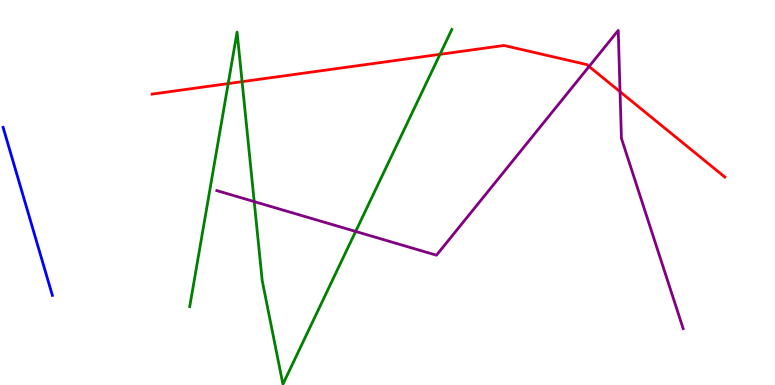[{'lines': ['blue', 'red'], 'intersections': []}, {'lines': ['green', 'red'], 'intersections': [{'x': 2.94, 'y': 7.83}, {'x': 3.12, 'y': 7.88}, {'x': 5.68, 'y': 8.59}]}, {'lines': ['purple', 'red'], 'intersections': [{'x': 7.6, 'y': 8.27}, {'x': 8.0, 'y': 7.62}]}, {'lines': ['blue', 'green'], 'intersections': []}, {'lines': ['blue', 'purple'], 'intersections': []}, {'lines': ['green', 'purple'], 'intersections': [{'x': 3.28, 'y': 4.76}, {'x': 4.59, 'y': 3.99}]}]